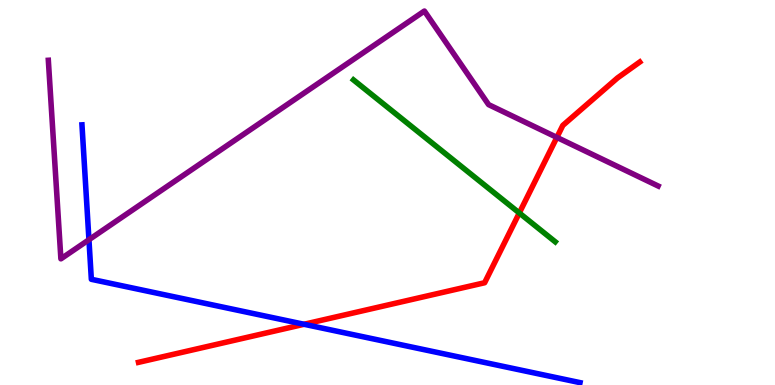[{'lines': ['blue', 'red'], 'intersections': [{'x': 3.92, 'y': 1.58}]}, {'lines': ['green', 'red'], 'intersections': [{'x': 6.7, 'y': 4.47}]}, {'lines': ['purple', 'red'], 'intersections': [{'x': 7.19, 'y': 6.43}]}, {'lines': ['blue', 'green'], 'intersections': []}, {'lines': ['blue', 'purple'], 'intersections': [{'x': 1.15, 'y': 3.77}]}, {'lines': ['green', 'purple'], 'intersections': []}]